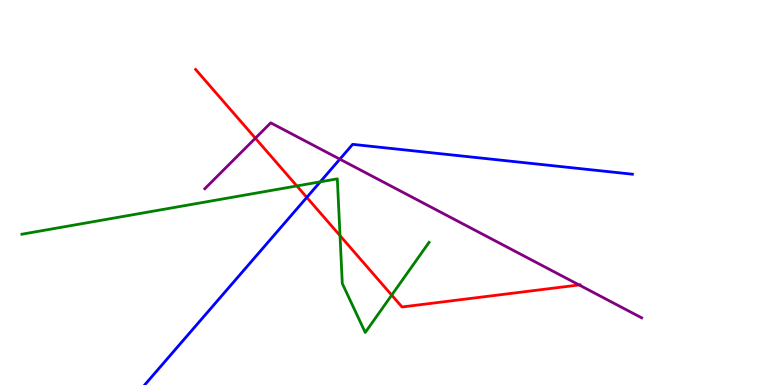[{'lines': ['blue', 'red'], 'intersections': [{'x': 3.96, 'y': 4.87}]}, {'lines': ['green', 'red'], 'intersections': [{'x': 3.83, 'y': 5.17}, {'x': 4.39, 'y': 3.88}, {'x': 5.05, 'y': 2.33}]}, {'lines': ['purple', 'red'], 'intersections': [{'x': 3.3, 'y': 6.41}, {'x': 7.47, 'y': 2.6}]}, {'lines': ['blue', 'green'], 'intersections': [{'x': 4.13, 'y': 5.28}]}, {'lines': ['blue', 'purple'], 'intersections': [{'x': 4.39, 'y': 5.87}]}, {'lines': ['green', 'purple'], 'intersections': []}]